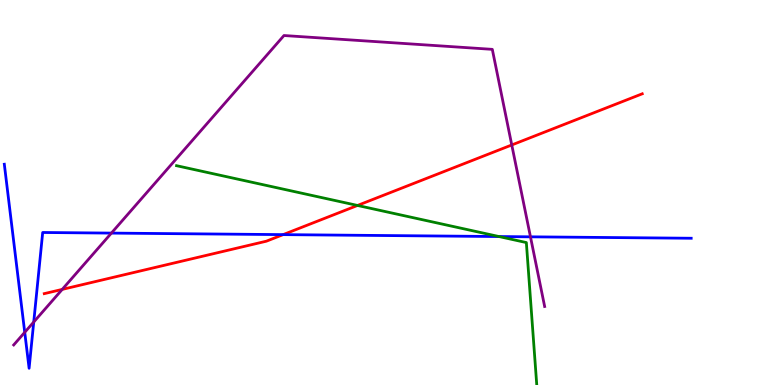[{'lines': ['blue', 'red'], 'intersections': [{'x': 3.65, 'y': 3.91}]}, {'lines': ['green', 'red'], 'intersections': [{'x': 4.61, 'y': 4.66}]}, {'lines': ['purple', 'red'], 'intersections': [{'x': 0.803, 'y': 2.48}, {'x': 6.6, 'y': 6.23}]}, {'lines': ['blue', 'green'], 'intersections': [{'x': 6.44, 'y': 3.86}]}, {'lines': ['blue', 'purple'], 'intersections': [{'x': 0.319, 'y': 1.37}, {'x': 0.435, 'y': 1.64}, {'x': 1.44, 'y': 3.95}, {'x': 6.84, 'y': 3.85}]}, {'lines': ['green', 'purple'], 'intersections': []}]